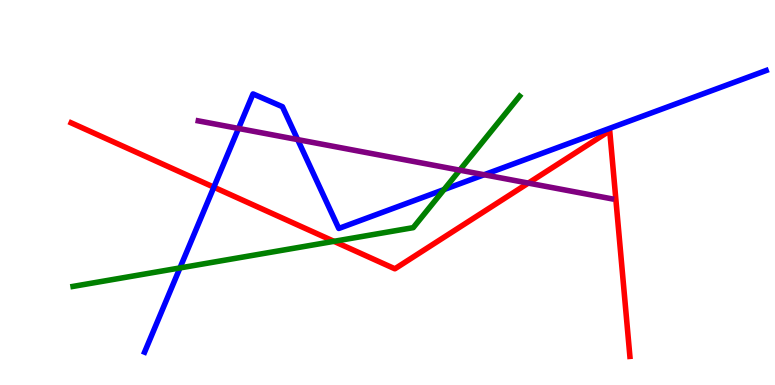[{'lines': ['blue', 'red'], 'intersections': [{'x': 2.76, 'y': 5.14}]}, {'lines': ['green', 'red'], 'intersections': [{'x': 4.31, 'y': 3.73}]}, {'lines': ['purple', 'red'], 'intersections': [{'x': 6.82, 'y': 5.24}]}, {'lines': ['blue', 'green'], 'intersections': [{'x': 2.32, 'y': 3.04}, {'x': 5.73, 'y': 5.08}]}, {'lines': ['blue', 'purple'], 'intersections': [{'x': 3.08, 'y': 6.66}, {'x': 3.84, 'y': 6.37}, {'x': 6.25, 'y': 5.46}]}, {'lines': ['green', 'purple'], 'intersections': [{'x': 5.93, 'y': 5.58}]}]